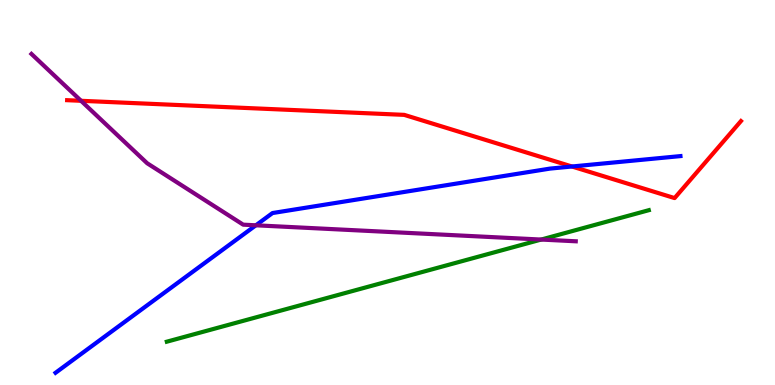[{'lines': ['blue', 'red'], 'intersections': [{'x': 7.38, 'y': 5.68}]}, {'lines': ['green', 'red'], 'intersections': []}, {'lines': ['purple', 'red'], 'intersections': [{'x': 1.05, 'y': 7.38}]}, {'lines': ['blue', 'green'], 'intersections': []}, {'lines': ['blue', 'purple'], 'intersections': [{'x': 3.3, 'y': 4.15}]}, {'lines': ['green', 'purple'], 'intersections': [{'x': 6.98, 'y': 3.78}]}]